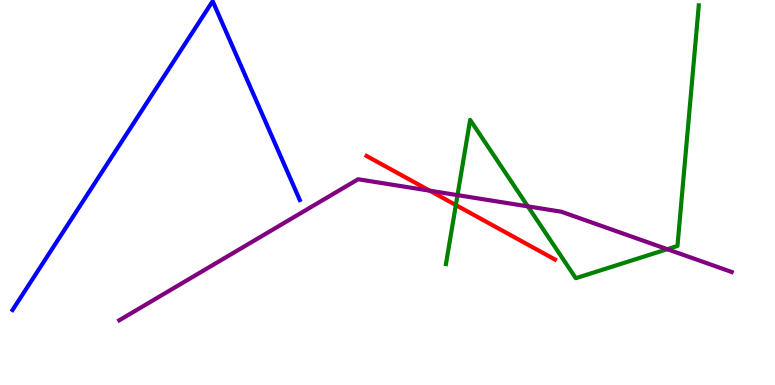[{'lines': ['blue', 'red'], 'intersections': []}, {'lines': ['green', 'red'], 'intersections': [{'x': 5.88, 'y': 4.67}]}, {'lines': ['purple', 'red'], 'intersections': [{'x': 5.54, 'y': 5.05}]}, {'lines': ['blue', 'green'], 'intersections': []}, {'lines': ['blue', 'purple'], 'intersections': []}, {'lines': ['green', 'purple'], 'intersections': [{'x': 5.9, 'y': 4.93}, {'x': 6.81, 'y': 4.64}, {'x': 8.61, 'y': 3.53}]}]